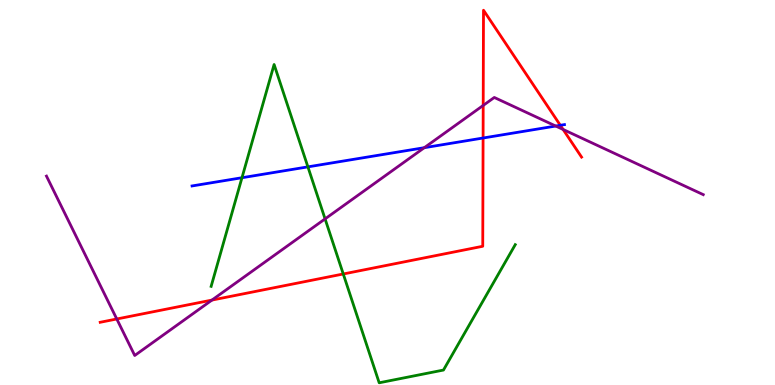[{'lines': ['blue', 'red'], 'intersections': [{'x': 6.23, 'y': 6.42}, {'x': 7.23, 'y': 6.75}]}, {'lines': ['green', 'red'], 'intersections': [{'x': 4.43, 'y': 2.88}]}, {'lines': ['purple', 'red'], 'intersections': [{'x': 1.51, 'y': 1.71}, {'x': 2.73, 'y': 2.21}, {'x': 6.23, 'y': 7.26}, {'x': 7.27, 'y': 6.64}]}, {'lines': ['blue', 'green'], 'intersections': [{'x': 3.12, 'y': 5.38}, {'x': 3.97, 'y': 5.67}]}, {'lines': ['blue', 'purple'], 'intersections': [{'x': 5.47, 'y': 6.16}, {'x': 7.17, 'y': 6.73}]}, {'lines': ['green', 'purple'], 'intersections': [{'x': 4.19, 'y': 4.31}]}]